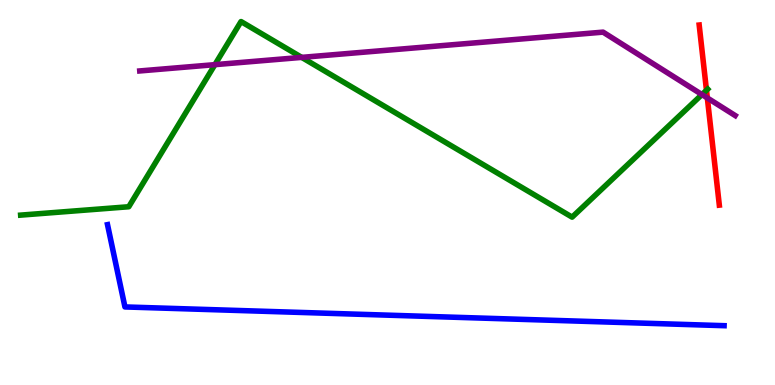[{'lines': ['blue', 'red'], 'intersections': []}, {'lines': ['green', 'red'], 'intersections': [{'x': 9.12, 'y': 7.66}]}, {'lines': ['purple', 'red'], 'intersections': [{'x': 9.13, 'y': 7.46}]}, {'lines': ['blue', 'green'], 'intersections': []}, {'lines': ['blue', 'purple'], 'intersections': []}, {'lines': ['green', 'purple'], 'intersections': [{'x': 2.77, 'y': 8.32}, {'x': 3.89, 'y': 8.51}, {'x': 9.06, 'y': 7.54}]}]